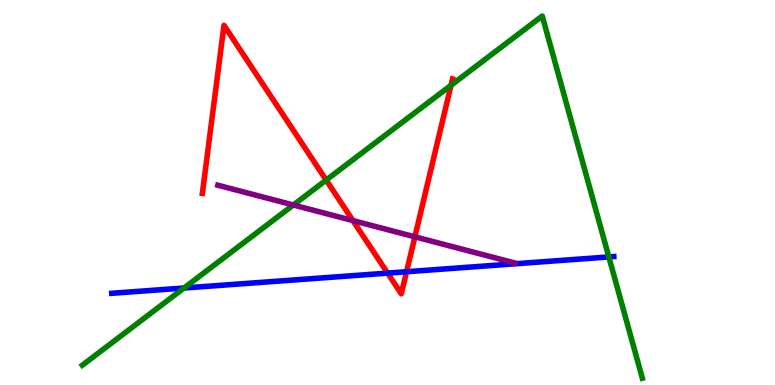[{'lines': ['blue', 'red'], 'intersections': [{'x': 5.0, 'y': 2.91}, {'x': 5.25, 'y': 2.94}]}, {'lines': ['green', 'red'], 'intersections': [{'x': 4.21, 'y': 5.32}, {'x': 5.82, 'y': 7.79}]}, {'lines': ['purple', 'red'], 'intersections': [{'x': 4.55, 'y': 4.27}, {'x': 5.35, 'y': 3.85}]}, {'lines': ['blue', 'green'], 'intersections': [{'x': 2.37, 'y': 2.52}, {'x': 7.86, 'y': 3.33}]}, {'lines': ['blue', 'purple'], 'intersections': []}, {'lines': ['green', 'purple'], 'intersections': [{'x': 3.79, 'y': 4.68}]}]